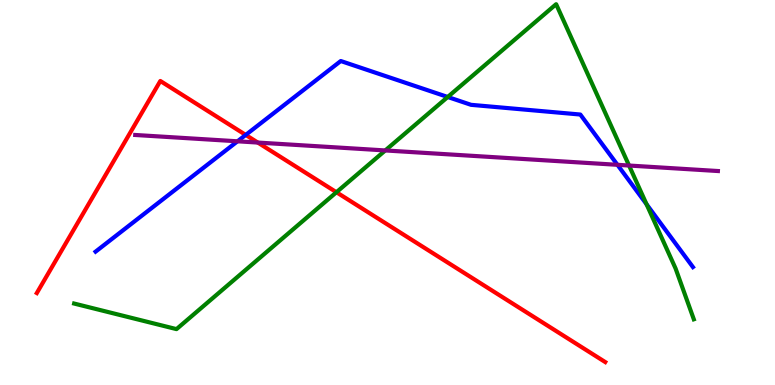[{'lines': ['blue', 'red'], 'intersections': [{'x': 3.17, 'y': 6.5}]}, {'lines': ['green', 'red'], 'intersections': [{'x': 4.34, 'y': 5.01}]}, {'lines': ['purple', 'red'], 'intersections': [{'x': 3.33, 'y': 6.3}]}, {'lines': ['blue', 'green'], 'intersections': [{'x': 5.78, 'y': 7.48}, {'x': 8.34, 'y': 4.69}]}, {'lines': ['blue', 'purple'], 'intersections': [{'x': 3.06, 'y': 6.33}, {'x': 7.97, 'y': 5.72}]}, {'lines': ['green', 'purple'], 'intersections': [{'x': 4.97, 'y': 6.09}, {'x': 8.12, 'y': 5.7}]}]